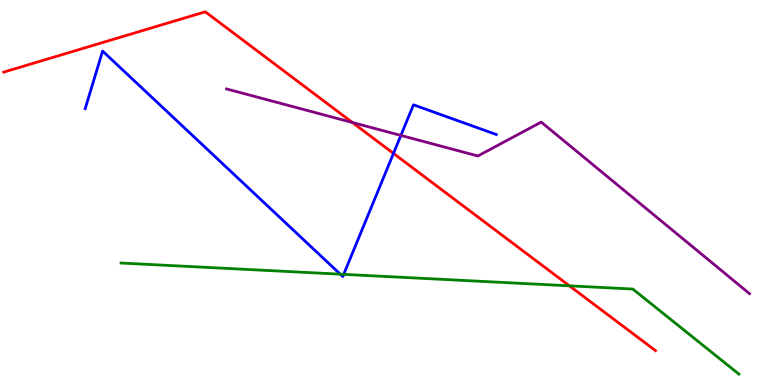[{'lines': ['blue', 'red'], 'intersections': [{'x': 5.08, 'y': 6.01}]}, {'lines': ['green', 'red'], 'intersections': [{'x': 7.35, 'y': 2.58}]}, {'lines': ['purple', 'red'], 'intersections': [{'x': 4.55, 'y': 6.82}]}, {'lines': ['blue', 'green'], 'intersections': [{'x': 4.39, 'y': 2.88}, {'x': 4.43, 'y': 2.87}]}, {'lines': ['blue', 'purple'], 'intersections': [{'x': 5.17, 'y': 6.48}]}, {'lines': ['green', 'purple'], 'intersections': []}]